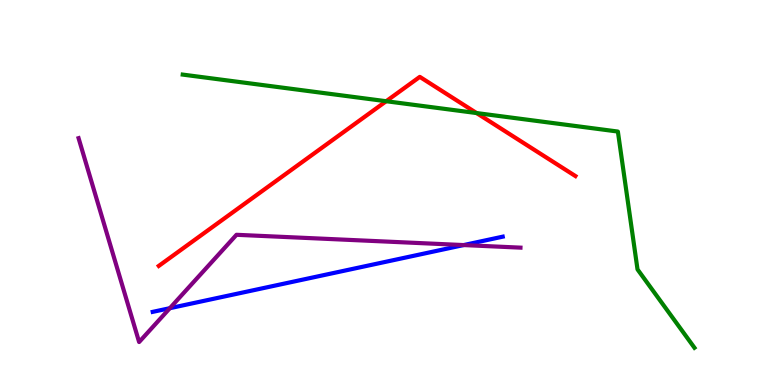[{'lines': ['blue', 'red'], 'intersections': []}, {'lines': ['green', 'red'], 'intersections': [{'x': 4.98, 'y': 7.37}, {'x': 6.15, 'y': 7.06}]}, {'lines': ['purple', 'red'], 'intersections': []}, {'lines': ['blue', 'green'], 'intersections': []}, {'lines': ['blue', 'purple'], 'intersections': [{'x': 2.19, 'y': 2.0}, {'x': 5.98, 'y': 3.63}]}, {'lines': ['green', 'purple'], 'intersections': []}]